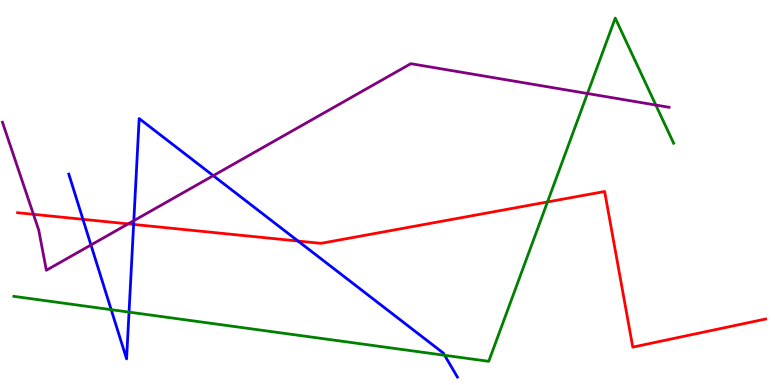[{'lines': ['blue', 'red'], 'intersections': [{'x': 1.07, 'y': 4.3}, {'x': 1.72, 'y': 4.17}, {'x': 3.85, 'y': 3.74}]}, {'lines': ['green', 'red'], 'intersections': [{'x': 7.06, 'y': 4.75}]}, {'lines': ['purple', 'red'], 'intersections': [{'x': 0.431, 'y': 4.43}, {'x': 1.65, 'y': 4.18}]}, {'lines': ['blue', 'green'], 'intersections': [{'x': 1.43, 'y': 1.96}, {'x': 1.66, 'y': 1.89}, {'x': 5.74, 'y': 0.772}]}, {'lines': ['blue', 'purple'], 'intersections': [{'x': 1.17, 'y': 3.64}, {'x': 1.73, 'y': 4.27}, {'x': 2.75, 'y': 5.44}]}, {'lines': ['green', 'purple'], 'intersections': [{'x': 7.58, 'y': 7.57}, {'x': 8.46, 'y': 7.27}]}]